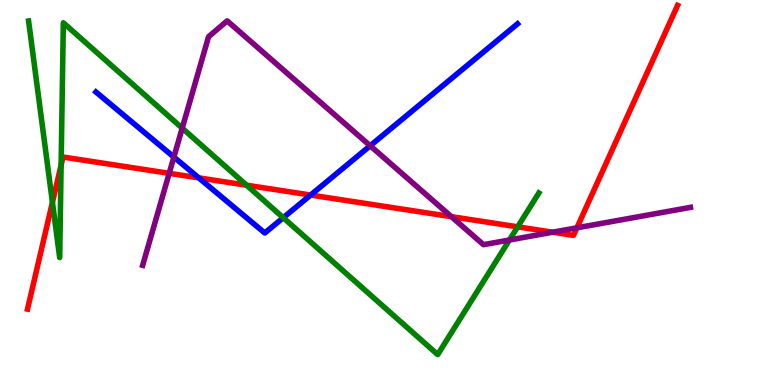[{'lines': ['blue', 'red'], 'intersections': [{'x': 2.56, 'y': 5.38}, {'x': 4.01, 'y': 4.93}]}, {'lines': ['green', 'red'], 'intersections': [{'x': 0.676, 'y': 4.74}, {'x': 0.789, 'y': 5.71}, {'x': 3.18, 'y': 5.19}, {'x': 6.68, 'y': 4.11}]}, {'lines': ['purple', 'red'], 'intersections': [{'x': 2.18, 'y': 5.5}, {'x': 5.82, 'y': 4.37}, {'x': 7.13, 'y': 3.97}, {'x': 7.44, 'y': 4.08}]}, {'lines': ['blue', 'green'], 'intersections': [{'x': 3.65, 'y': 4.35}]}, {'lines': ['blue', 'purple'], 'intersections': [{'x': 2.24, 'y': 5.92}, {'x': 4.78, 'y': 6.21}]}, {'lines': ['green', 'purple'], 'intersections': [{'x': 2.35, 'y': 6.67}, {'x': 6.57, 'y': 3.77}]}]